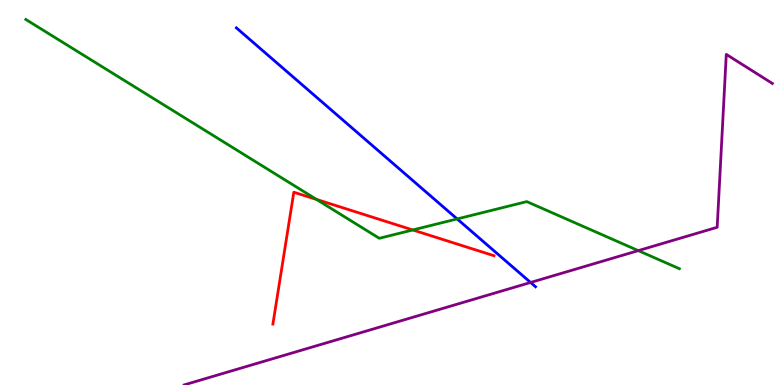[{'lines': ['blue', 'red'], 'intersections': []}, {'lines': ['green', 'red'], 'intersections': [{'x': 4.08, 'y': 4.82}, {'x': 5.33, 'y': 4.03}]}, {'lines': ['purple', 'red'], 'intersections': []}, {'lines': ['blue', 'green'], 'intersections': [{'x': 5.9, 'y': 4.31}]}, {'lines': ['blue', 'purple'], 'intersections': [{'x': 6.85, 'y': 2.66}]}, {'lines': ['green', 'purple'], 'intersections': [{'x': 8.24, 'y': 3.49}]}]